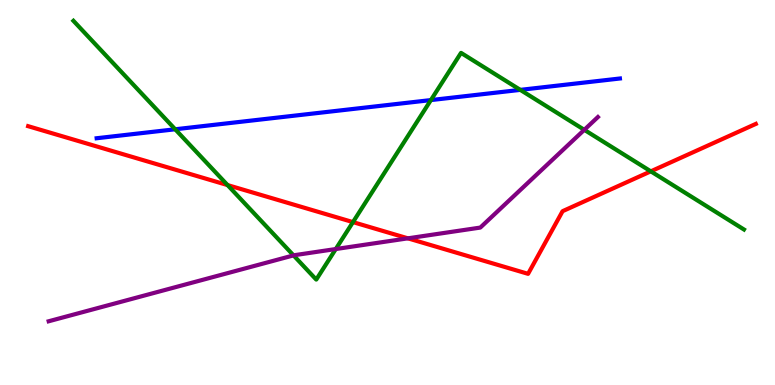[{'lines': ['blue', 'red'], 'intersections': []}, {'lines': ['green', 'red'], 'intersections': [{'x': 2.94, 'y': 5.19}, {'x': 4.55, 'y': 4.23}, {'x': 8.4, 'y': 5.55}]}, {'lines': ['purple', 'red'], 'intersections': [{'x': 5.26, 'y': 3.81}]}, {'lines': ['blue', 'green'], 'intersections': [{'x': 2.26, 'y': 6.64}, {'x': 5.56, 'y': 7.4}, {'x': 6.71, 'y': 7.67}]}, {'lines': ['blue', 'purple'], 'intersections': []}, {'lines': ['green', 'purple'], 'intersections': [{'x': 3.79, 'y': 3.37}, {'x': 4.33, 'y': 3.53}, {'x': 7.54, 'y': 6.63}]}]